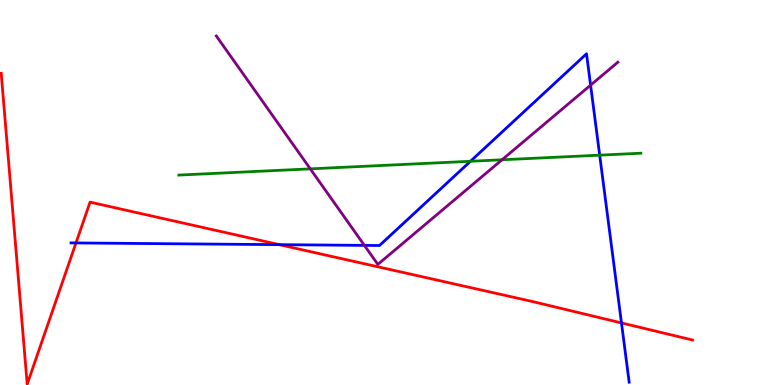[{'lines': ['blue', 'red'], 'intersections': [{'x': 0.98, 'y': 3.69}, {'x': 3.6, 'y': 3.65}, {'x': 8.02, 'y': 1.61}]}, {'lines': ['green', 'red'], 'intersections': []}, {'lines': ['purple', 'red'], 'intersections': []}, {'lines': ['blue', 'green'], 'intersections': [{'x': 6.07, 'y': 5.81}, {'x': 7.74, 'y': 5.97}]}, {'lines': ['blue', 'purple'], 'intersections': [{'x': 4.7, 'y': 3.63}, {'x': 7.62, 'y': 7.79}]}, {'lines': ['green', 'purple'], 'intersections': [{'x': 4.0, 'y': 5.61}, {'x': 6.48, 'y': 5.85}]}]